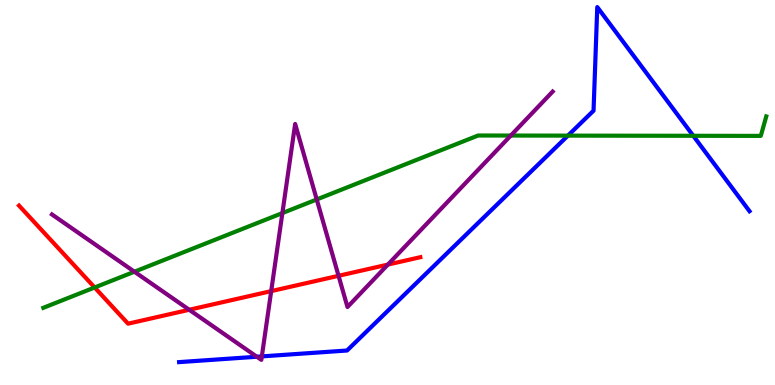[{'lines': ['blue', 'red'], 'intersections': []}, {'lines': ['green', 'red'], 'intersections': [{'x': 1.22, 'y': 2.53}]}, {'lines': ['purple', 'red'], 'intersections': [{'x': 2.44, 'y': 1.95}, {'x': 3.5, 'y': 2.44}, {'x': 4.37, 'y': 2.84}, {'x': 5.01, 'y': 3.13}]}, {'lines': ['blue', 'green'], 'intersections': [{'x': 7.33, 'y': 6.48}, {'x': 8.95, 'y': 6.47}]}, {'lines': ['blue', 'purple'], 'intersections': [{'x': 3.31, 'y': 0.734}, {'x': 3.38, 'y': 0.743}]}, {'lines': ['green', 'purple'], 'intersections': [{'x': 1.73, 'y': 2.94}, {'x': 3.64, 'y': 4.47}, {'x': 4.09, 'y': 4.82}, {'x': 6.59, 'y': 6.48}]}]